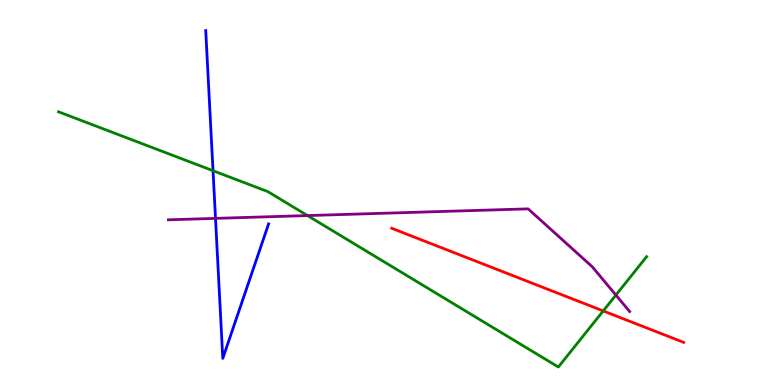[{'lines': ['blue', 'red'], 'intersections': []}, {'lines': ['green', 'red'], 'intersections': [{'x': 7.78, 'y': 1.92}]}, {'lines': ['purple', 'red'], 'intersections': []}, {'lines': ['blue', 'green'], 'intersections': [{'x': 2.75, 'y': 5.57}]}, {'lines': ['blue', 'purple'], 'intersections': [{'x': 2.78, 'y': 4.33}]}, {'lines': ['green', 'purple'], 'intersections': [{'x': 3.97, 'y': 4.4}, {'x': 7.95, 'y': 2.34}]}]